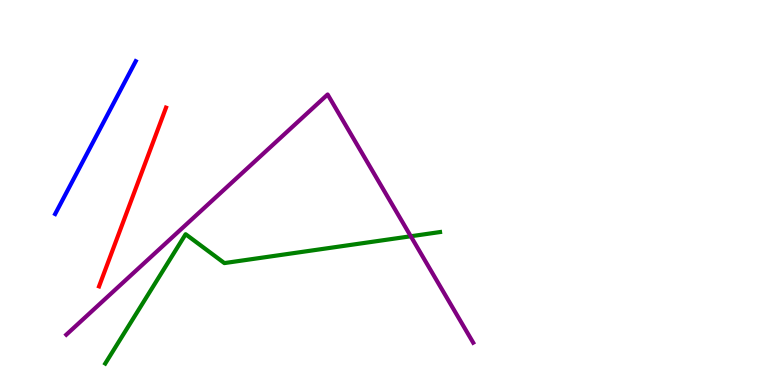[{'lines': ['blue', 'red'], 'intersections': []}, {'lines': ['green', 'red'], 'intersections': []}, {'lines': ['purple', 'red'], 'intersections': []}, {'lines': ['blue', 'green'], 'intersections': []}, {'lines': ['blue', 'purple'], 'intersections': []}, {'lines': ['green', 'purple'], 'intersections': [{'x': 5.3, 'y': 3.86}]}]